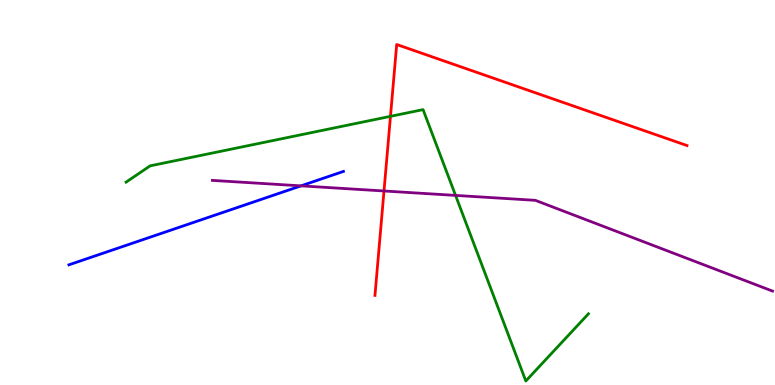[{'lines': ['blue', 'red'], 'intersections': []}, {'lines': ['green', 'red'], 'intersections': [{'x': 5.04, 'y': 6.98}]}, {'lines': ['purple', 'red'], 'intersections': [{'x': 4.95, 'y': 5.04}]}, {'lines': ['blue', 'green'], 'intersections': []}, {'lines': ['blue', 'purple'], 'intersections': [{'x': 3.88, 'y': 5.17}]}, {'lines': ['green', 'purple'], 'intersections': [{'x': 5.88, 'y': 4.92}]}]